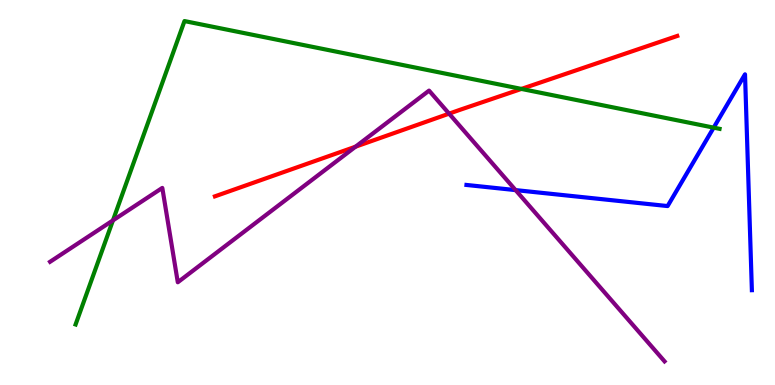[{'lines': ['blue', 'red'], 'intersections': []}, {'lines': ['green', 'red'], 'intersections': [{'x': 6.73, 'y': 7.69}]}, {'lines': ['purple', 'red'], 'intersections': [{'x': 4.59, 'y': 6.19}, {'x': 5.79, 'y': 7.05}]}, {'lines': ['blue', 'green'], 'intersections': [{'x': 9.21, 'y': 6.68}]}, {'lines': ['blue', 'purple'], 'intersections': [{'x': 6.65, 'y': 5.06}]}, {'lines': ['green', 'purple'], 'intersections': [{'x': 1.46, 'y': 4.28}]}]